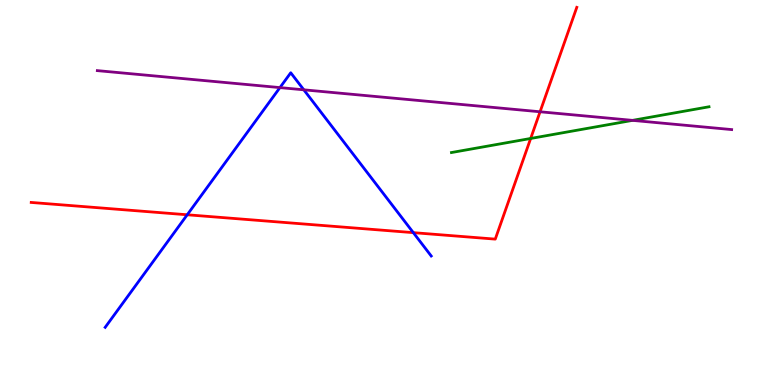[{'lines': ['blue', 'red'], 'intersections': [{'x': 2.42, 'y': 4.42}, {'x': 5.33, 'y': 3.96}]}, {'lines': ['green', 'red'], 'intersections': [{'x': 6.85, 'y': 6.4}]}, {'lines': ['purple', 'red'], 'intersections': [{'x': 6.97, 'y': 7.1}]}, {'lines': ['blue', 'green'], 'intersections': []}, {'lines': ['blue', 'purple'], 'intersections': [{'x': 3.61, 'y': 7.72}, {'x': 3.92, 'y': 7.67}]}, {'lines': ['green', 'purple'], 'intersections': [{'x': 8.16, 'y': 6.87}]}]